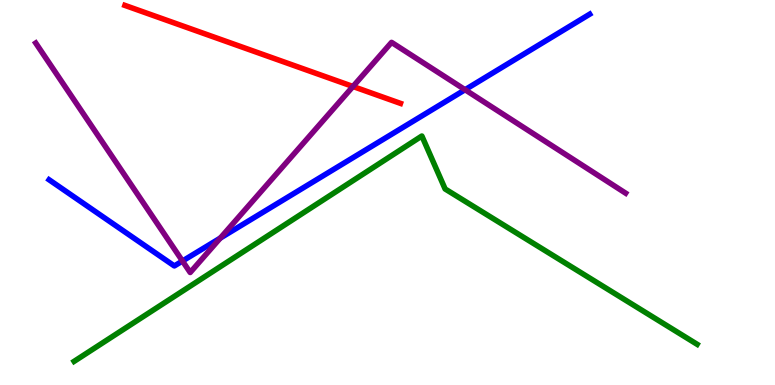[{'lines': ['blue', 'red'], 'intersections': []}, {'lines': ['green', 'red'], 'intersections': []}, {'lines': ['purple', 'red'], 'intersections': [{'x': 4.55, 'y': 7.75}]}, {'lines': ['blue', 'green'], 'intersections': []}, {'lines': ['blue', 'purple'], 'intersections': [{'x': 2.35, 'y': 3.22}, {'x': 2.84, 'y': 3.82}, {'x': 6.0, 'y': 7.67}]}, {'lines': ['green', 'purple'], 'intersections': []}]